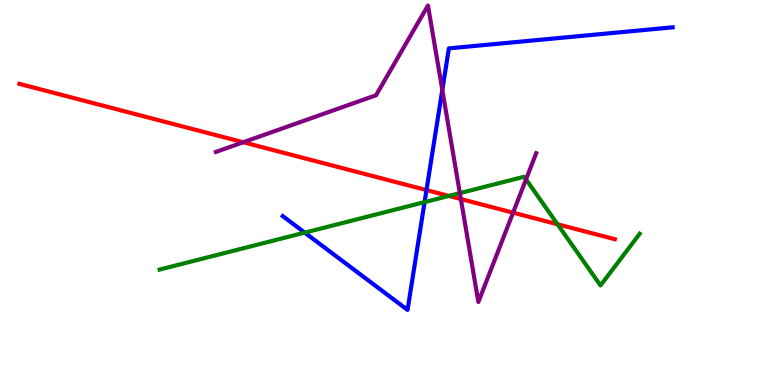[{'lines': ['blue', 'red'], 'intersections': [{'x': 5.5, 'y': 5.06}]}, {'lines': ['green', 'red'], 'intersections': [{'x': 5.79, 'y': 4.91}, {'x': 7.19, 'y': 4.17}]}, {'lines': ['purple', 'red'], 'intersections': [{'x': 3.14, 'y': 6.3}, {'x': 5.95, 'y': 4.83}, {'x': 6.62, 'y': 4.48}]}, {'lines': ['blue', 'green'], 'intersections': [{'x': 3.93, 'y': 3.96}, {'x': 5.48, 'y': 4.75}]}, {'lines': ['blue', 'purple'], 'intersections': [{'x': 5.71, 'y': 7.66}]}, {'lines': ['green', 'purple'], 'intersections': [{'x': 5.93, 'y': 4.98}, {'x': 6.79, 'y': 5.34}]}]